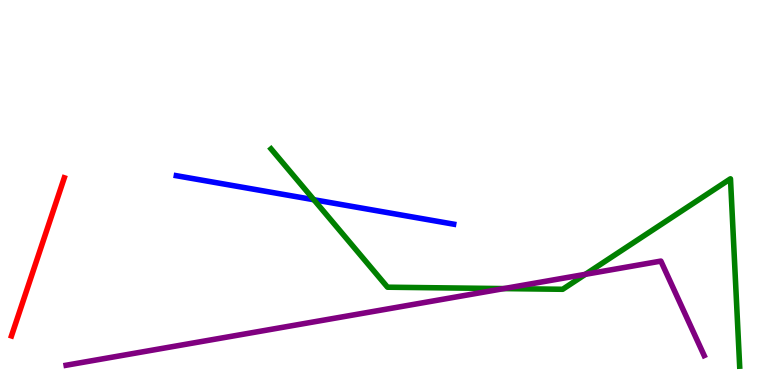[{'lines': ['blue', 'red'], 'intersections': []}, {'lines': ['green', 'red'], 'intersections': []}, {'lines': ['purple', 'red'], 'intersections': []}, {'lines': ['blue', 'green'], 'intersections': [{'x': 4.05, 'y': 4.81}]}, {'lines': ['blue', 'purple'], 'intersections': []}, {'lines': ['green', 'purple'], 'intersections': [{'x': 6.5, 'y': 2.5}, {'x': 7.55, 'y': 2.87}]}]